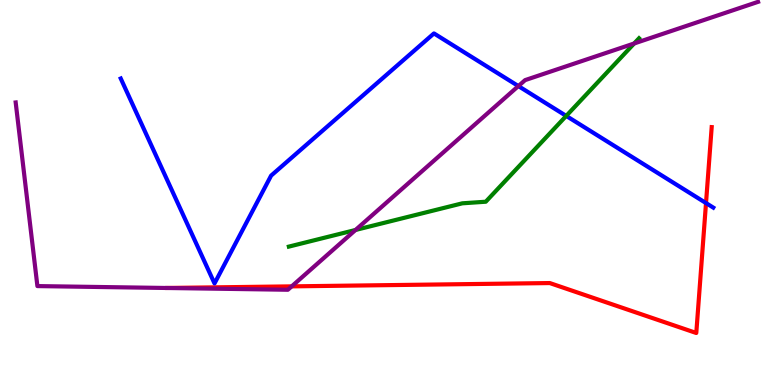[{'lines': ['blue', 'red'], 'intersections': [{'x': 9.11, 'y': 4.73}]}, {'lines': ['green', 'red'], 'intersections': []}, {'lines': ['purple', 'red'], 'intersections': [{'x': 3.76, 'y': 2.56}]}, {'lines': ['blue', 'green'], 'intersections': [{'x': 7.31, 'y': 6.99}]}, {'lines': ['blue', 'purple'], 'intersections': [{'x': 6.69, 'y': 7.76}]}, {'lines': ['green', 'purple'], 'intersections': [{'x': 4.59, 'y': 4.03}, {'x': 8.18, 'y': 8.87}]}]